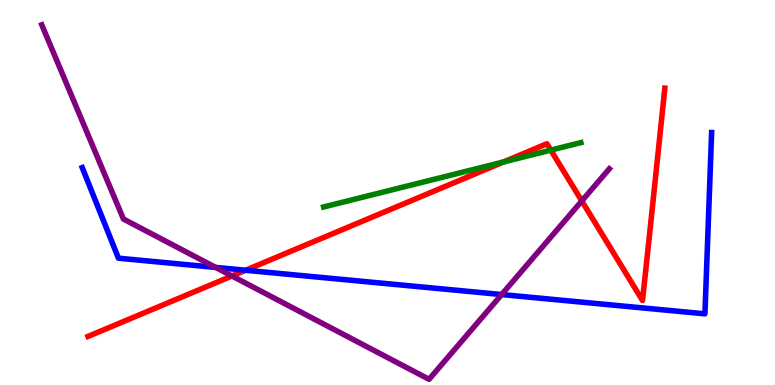[{'lines': ['blue', 'red'], 'intersections': [{'x': 3.17, 'y': 2.98}]}, {'lines': ['green', 'red'], 'intersections': [{'x': 6.5, 'y': 5.79}, {'x': 7.11, 'y': 6.1}]}, {'lines': ['purple', 'red'], 'intersections': [{'x': 2.99, 'y': 2.83}, {'x': 7.51, 'y': 4.78}]}, {'lines': ['blue', 'green'], 'intersections': []}, {'lines': ['blue', 'purple'], 'intersections': [{'x': 2.78, 'y': 3.05}, {'x': 6.47, 'y': 2.35}]}, {'lines': ['green', 'purple'], 'intersections': []}]